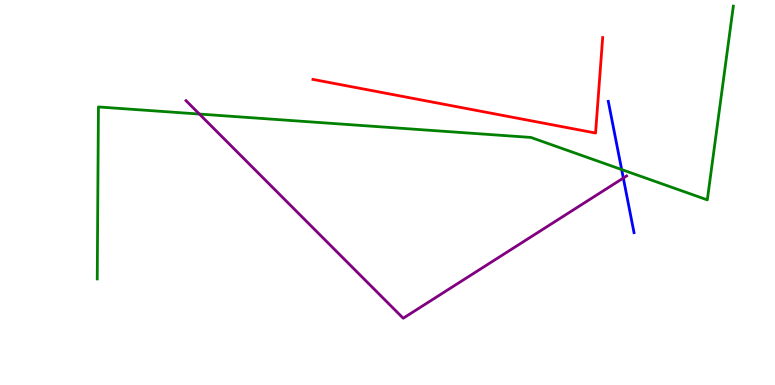[{'lines': ['blue', 'red'], 'intersections': []}, {'lines': ['green', 'red'], 'intersections': []}, {'lines': ['purple', 'red'], 'intersections': []}, {'lines': ['blue', 'green'], 'intersections': [{'x': 8.02, 'y': 5.6}]}, {'lines': ['blue', 'purple'], 'intersections': [{'x': 8.04, 'y': 5.38}]}, {'lines': ['green', 'purple'], 'intersections': [{'x': 2.57, 'y': 7.04}]}]